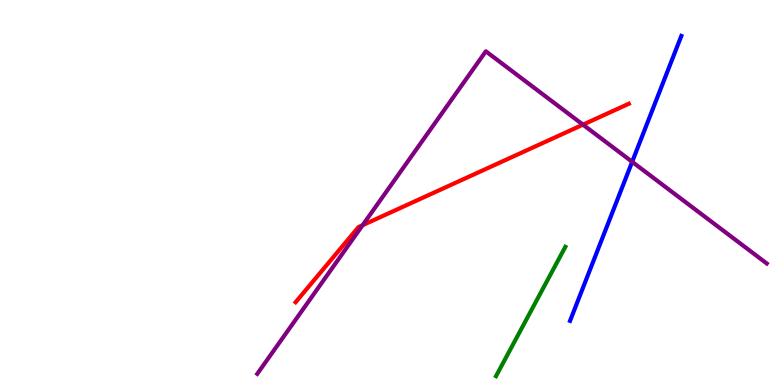[{'lines': ['blue', 'red'], 'intersections': []}, {'lines': ['green', 'red'], 'intersections': []}, {'lines': ['purple', 'red'], 'intersections': [{'x': 4.68, 'y': 4.15}, {'x': 7.52, 'y': 6.76}]}, {'lines': ['blue', 'green'], 'intersections': []}, {'lines': ['blue', 'purple'], 'intersections': [{'x': 8.16, 'y': 5.8}]}, {'lines': ['green', 'purple'], 'intersections': []}]